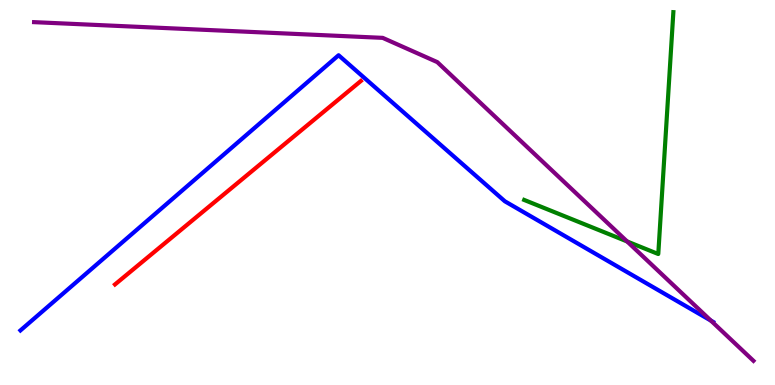[{'lines': ['blue', 'red'], 'intersections': []}, {'lines': ['green', 'red'], 'intersections': []}, {'lines': ['purple', 'red'], 'intersections': []}, {'lines': ['blue', 'green'], 'intersections': []}, {'lines': ['blue', 'purple'], 'intersections': [{'x': 9.17, 'y': 1.67}]}, {'lines': ['green', 'purple'], 'intersections': [{'x': 8.09, 'y': 3.73}]}]